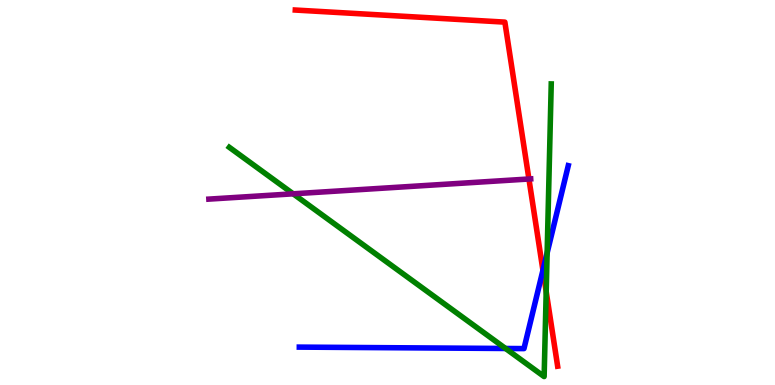[{'lines': ['blue', 'red'], 'intersections': [{'x': 7.01, 'y': 2.98}]}, {'lines': ['green', 'red'], 'intersections': [{'x': 7.05, 'y': 2.43}]}, {'lines': ['purple', 'red'], 'intersections': [{'x': 6.82, 'y': 5.35}]}, {'lines': ['blue', 'green'], 'intersections': [{'x': 6.52, 'y': 0.949}, {'x': 7.06, 'y': 3.43}]}, {'lines': ['blue', 'purple'], 'intersections': []}, {'lines': ['green', 'purple'], 'intersections': [{'x': 3.78, 'y': 4.97}]}]